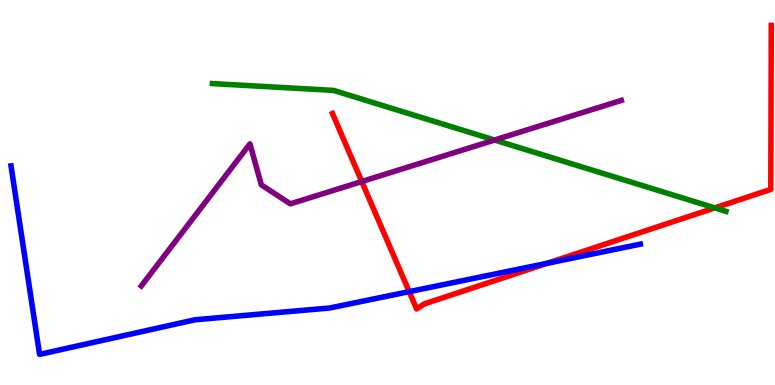[{'lines': ['blue', 'red'], 'intersections': [{'x': 5.28, 'y': 2.42}, {'x': 7.06, 'y': 3.16}]}, {'lines': ['green', 'red'], 'intersections': [{'x': 9.22, 'y': 4.6}]}, {'lines': ['purple', 'red'], 'intersections': [{'x': 4.67, 'y': 5.28}]}, {'lines': ['blue', 'green'], 'intersections': []}, {'lines': ['blue', 'purple'], 'intersections': []}, {'lines': ['green', 'purple'], 'intersections': [{'x': 6.38, 'y': 6.36}]}]